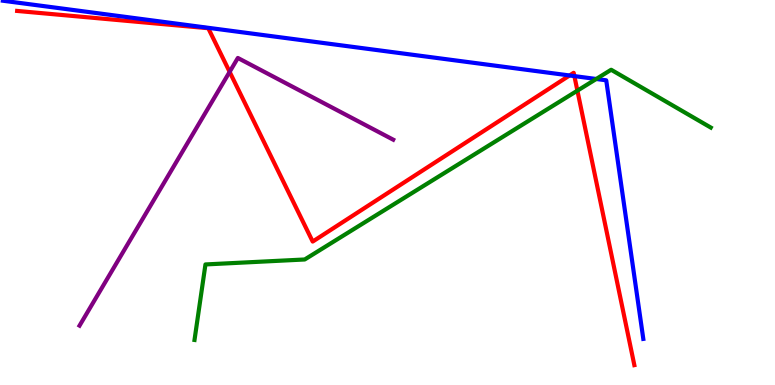[{'lines': ['blue', 'red'], 'intersections': [{'x': 7.35, 'y': 8.04}, {'x': 7.41, 'y': 8.02}]}, {'lines': ['green', 'red'], 'intersections': [{'x': 7.45, 'y': 7.65}]}, {'lines': ['purple', 'red'], 'intersections': [{'x': 2.96, 'y': 8.13}]}, {'lines': ['blue', 'green'], 'intersections': [{'x': 7.69, 'y': 7.95}]}, {'lines': ['blue', 'purple'], 'intersections': []}, {'lines': ['green', 'purple'], 'intersections': []}]